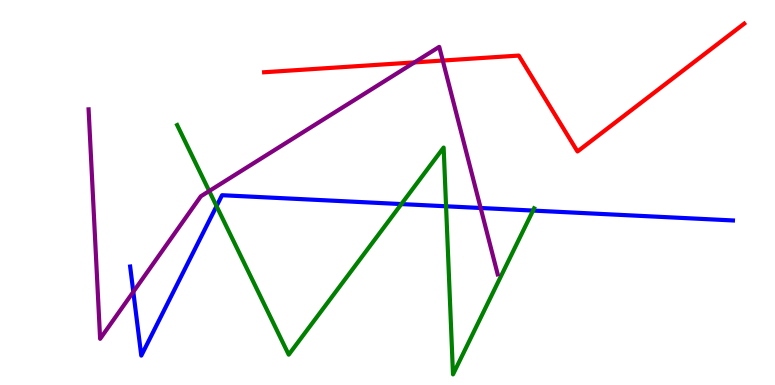[{'lines': ['blue', 'red'], 'intersections': []}, {'lines': ['green', 'red'], 'intersections': []}, {'lines': ['purple', 'red'], 'intersections': [{'x': 5.35, 'y': 8.38}, {'x': 5.71, 'y': 8.43}]}, {'lines': ['blue', 'green'], 'intersections': [{'x': 2.79, 'y': 4.65}, {'x': 5.18, 'y': 4.7}, {'x': 5.76, 'y': 4.64}, {'x': 6.88, 'y': 4.53}]}, {'lines': ['blue', 'purple'], 'intersections': [{'x': 1.72, 'y': 2.42}, {'x': 6.2, 'y': 4.6}]}, {'lines': ['green', 'purple'], 'intersections': [{'x': 2.7, 'y': 5.04}]}]